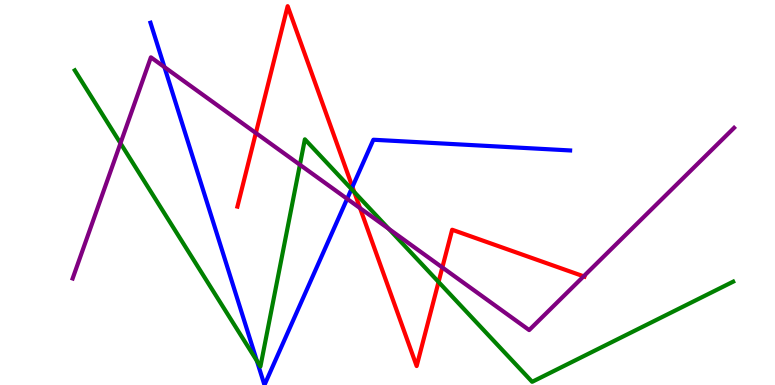[{'lines': ['blue', 'red'], 'intersections': [{'x': 4.55, 'y': 5.15}]}, {'lines': ['green', 'red'], 'intersections': [{'x': 4.57, 'y': 5.01}, {'x': 5.66, 'y': 2.68}]}, {'lines': ['purple', 'red'], 'intersections': [{'x': 3.3, 'y': 6.55}, {'x': 4.65, 'y': 4.59}, {'x': 5.71, 'y': 3.05}, {'x': 7.53, 'y': 2.82}]}, {'lines': ['blue', 'green'], 'intersections': [{'x': 3.31, 'y': 0.629}, {'x': 4.54, 'y': 5.09}]}, {'lines': ['blue', 'purple'], 'intersections': [{'x': 2.12, 'y': 8.26}, {'x': 4.48, 'y': 4.84}]}, {'lines': ['green', 'purple'], 'intersections': [{'x': 1.55, 'y': 6.28}, {'x': 3.87, 'y': 5.72}, {'x': 5.02, 'y': 4.06}]}]